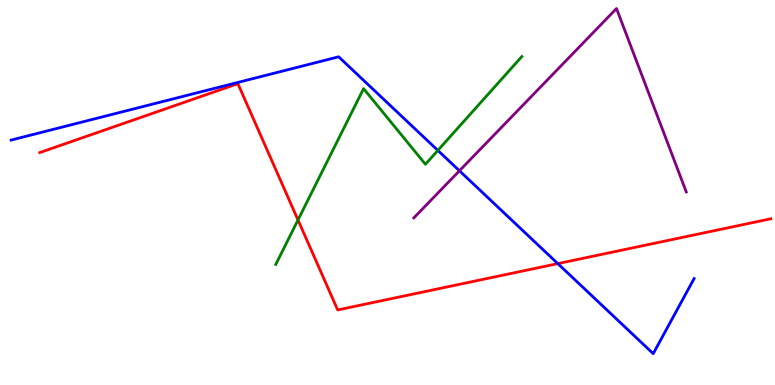[{'lines': ['blue', 'red'], 'intersections': [{'x': 7.2, 'y': 3.15}]}, {'lines': ['green', 'red'], 'intersections': [{'x': 3.85, 'y': 4.29}]}, {'lines': ['purple', 'red'], 'intersections': []}, {'lines': ['blue', 'green'], 'intersections': [{'x': 5.65, 'y': 6.09}]}, {'lines': ['blue', 'purple'], 'intersections': [{'x': 5.93, 'y': 5.56}]}, {'lines': ['green', 'purple'], 'intersections': []}]